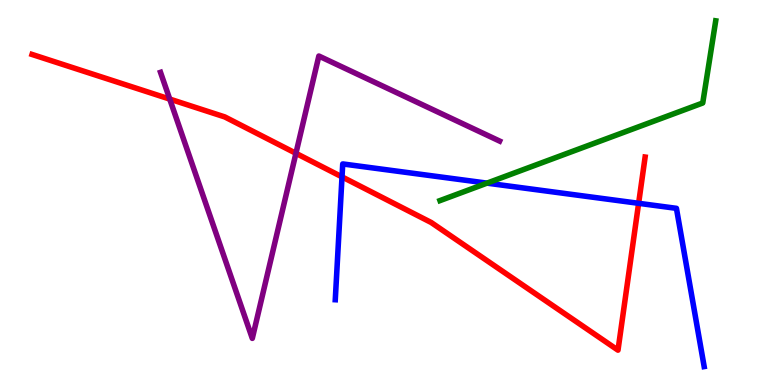[{'lines': ['blue', 'red'], 'intersections': [{'x': 4.41, 'y': 5.41}, {'x': 8.24, 'y': 4.72}]}, {'lines': ['green', 'red'], 'intersections': []}, {'lines': ['purple', 'red'], 'intersections': [{'x': 2.19, 'y': 7.43}, {'x': 3.82, 'y': 6.02}]}, {'lines': ['blue', 'green'], 'intersections': [{'x': 6.28, 'y': 5.24}]}, {'lines': ['blue', 'purple'], 'intersections': []}, {'lines': ['green', 'purple'], 'intersections': []}]